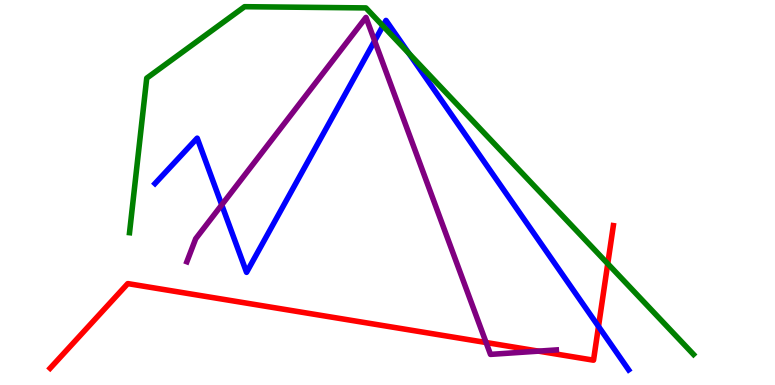[{'lines': ['blue', 'red'], 'intersections': [{'x': 7.72, 'y': 1.52}]}, {'lines': ['green', 'red'], 'intersections': [{'x': 7.84, 'y': 3.15}]}, {'lines': ['purple', 'red'], 'intersections': [{'x': 6.27, 'y': 1.1}, {'x': 6.95, 'y': 0.879}]}, {'lines': ['blue', 'green'], 'intersections': [{'x': 4.94, 'y': 9.33}, {'x': 5.28, 'y': 8.61}]}, {'lines': ['blue', 'purple'], 'intersections': [{'x': 2.86, 'y': 4.68}, {'x': 4.83, 'y': 8.94}]}, {'lines': ['green', 'purple'], 'intersections': []}]